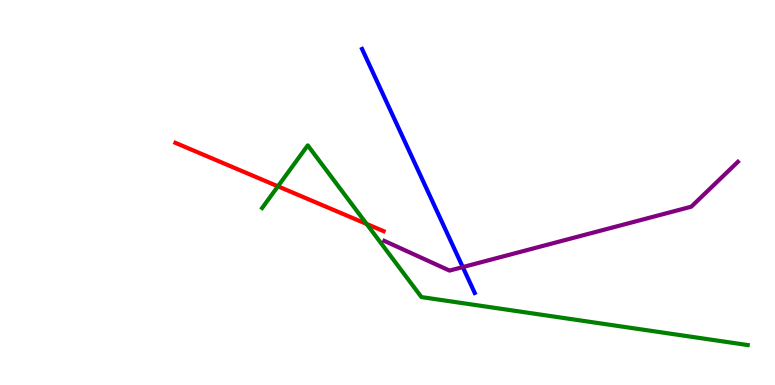[{'lines': ['blue', 'red'], 'intersections': []}, {'lines': ['green', 'red'], 'intersections': [{'x': 3.59, 'y': 5.16}, {'x': 4.73, 'y': 4.18}]}, {'lines': ['purple', 'red'], 'intersections': []}, {'lines': ['blue', 'green'], 'intersections': []}, {'lines': ['blue', 'purple'], 'intersections': [{'x': 5.97, 'y': 3.06}]}, {'lines': ['green', 'purple'], 'intersections': []}]